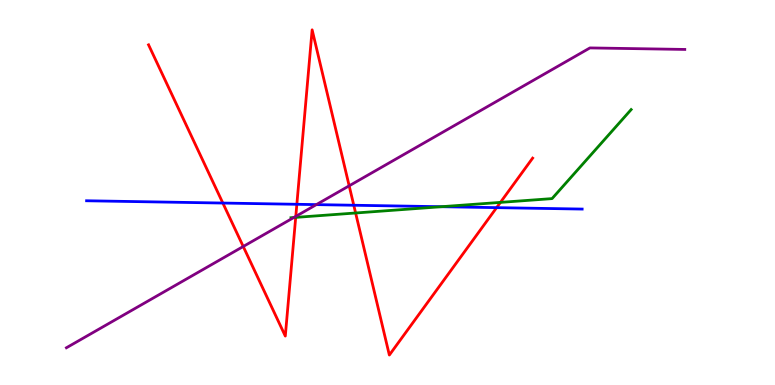[{'lines': ['blue', 'red'], 'intersections': [{'x': 2.88, 'y': 4.73}, {'x': 3.83, 'y': 4.69}, {'x': 4.56, 'y': 4.67}, {'x': 6.41, 'y': 4.61}]}, {'lines': ['green', 'red'], 'intersections': [{'x': 3.82, 'y': 4.35}, {'x': 4.59, 'y': 4.47}, {'x': 6.46, 'y': 4.74}]}, {'lines': ['purple', 'red'], 'intersections': [{'x': 3.14, 'y': 3.6}, {'x': 3.82, 'y': 4.38}, {'x': 4.51, 'y': 5.17}]}, {'lines': ['blue', 'green'], 'intersections': [{'x': 5.69, 'y': 4.63}]}, {'lines': ['blue', 'purple'], 'intersections': [{'x': 4.08, 'y': 4.69}]}, {'lines': ['green', 'purple'], 'intersections': [{'x': 3.79, 'y': 4.35}]}]